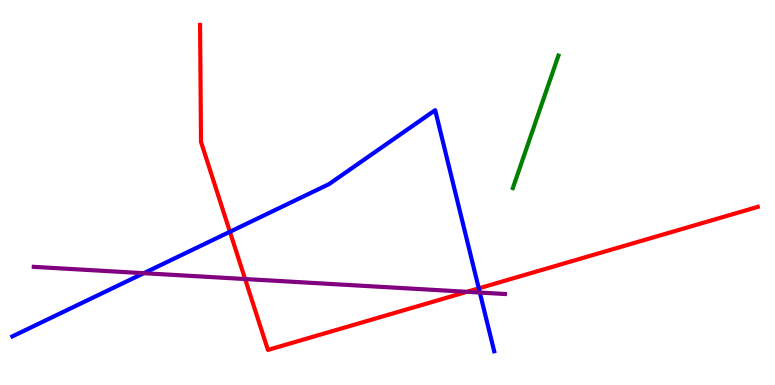[{'lines': ['blue', 'red'], 'intersections': [{'x': 2.97, 'y': 3.98}, {'x': 6.18, 'y': 2.51}]}, {'lines': ['green', 'red'], 'intersections': []}, {'lines': ['purple', 'red'], 'intersections': [{'x': 3.16, 'y': 2.75}, {'x': 6.03, 'y': 2.42}]}, {'lines': ['blue', 'green'], 'intersections': []}, {'lines': ['blue', 'purple'], 'intersections': [{'x': 1.86, 'y': 2.9}, {'x': 6.19, 'y': 2.4}]}, {'lines': ['green', 'purple'], 'intersections': []}]